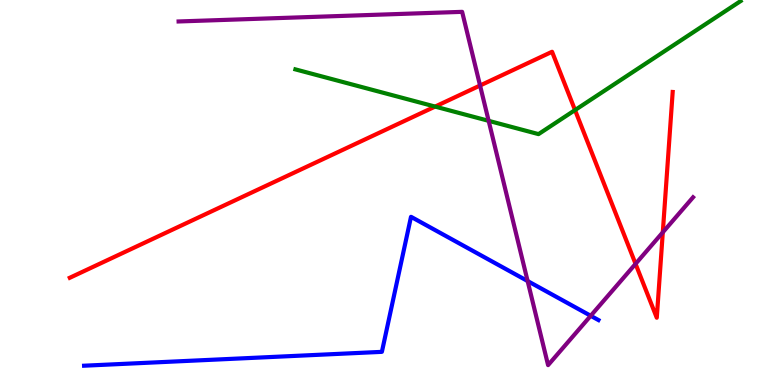[{'lines': ['blue', 'red'], 'intersections': []}, {'lines': ['green', 'red'], 'intersections': [{'x': 5.61, 'y': 7.23}, {'x': 7.42, 'y': 7.14}]}, {'lines': ['purple', 'red'], 'intersections': [{'x': 6.19, 'y': 7.78}, {'x': 8.2, 'y': 3.15}, {'x': 8.55, 'y': 3.97}]}, {'lines': ['blue', 'green'], 'intersections': []}, {'lines': ['blue', 'purple'], 'intersections': [{'x': 6.81, 'y': 2.7}, {'x': 7.62, 'y': 1.8}]}, {'lines': ['green', 'purple'], 'intersections': [{'x': 6.31, 'y': 6.86}]}]